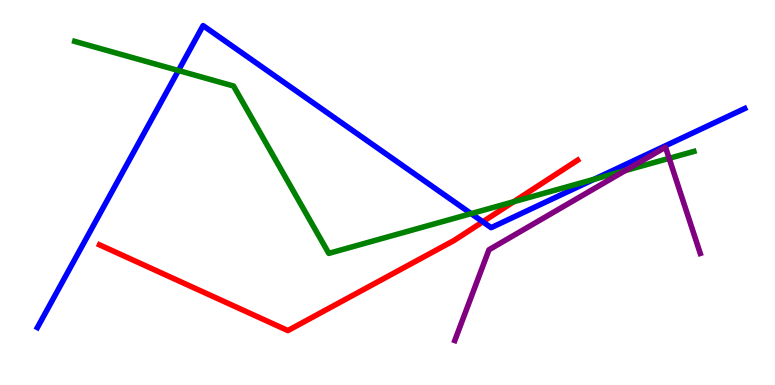[{'lines': ['blue', 'red'], 'intersections': [{'x': 6.23, 'y': 4.24}]}, {'lines': ['green', 'red'], 'intersections': [{'x': 6.63, 'y': 4.76}]}, {'lines': ['purple', 'red'], 'intersections': []}, {'lines': ['blue', 'green'], 'intersections': [{'x': 2.3, 'y': 8.17}, {'x': 6.08, 'y': 4.45}, {'x': 7.67, 'y': 5.34}]}, {'lines': ['blue', 'purple'], 'intersections': []}, {'lines': ['green', 'purple'], 'intersections': [{'x': 8.07, 'y': 5.57}, {'x': 8.63, 'y': 5.89}]}]